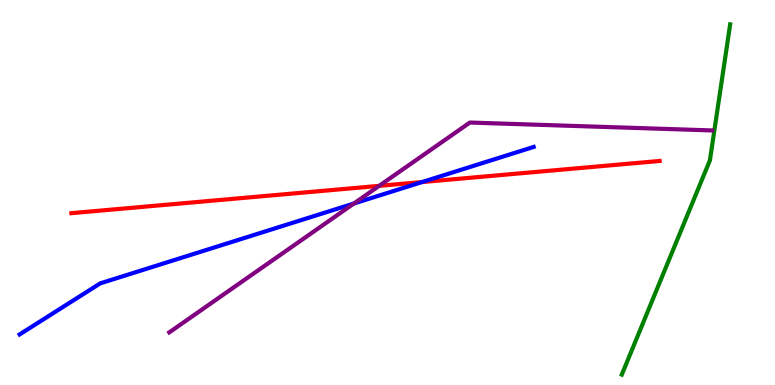[{'lines': ['blue', 'red'], 'intersections': [{'x': 5.45, 'y': 5.27}]}, {'lines': ['green', 'red'], 'intersections': []}, {'lines': ['purple', 'red'], 'intersections': [{'x': 4.89, 'y': 5.17}]}, {'lines': ['blue', 'green'], 'intersections': []}, {'lines': ['blue', 'purple'], 'intersections': [{'x': 4.57, 'y': 4.71}]}, {'lines': ['green', 'purple'], 'intersections': []}]